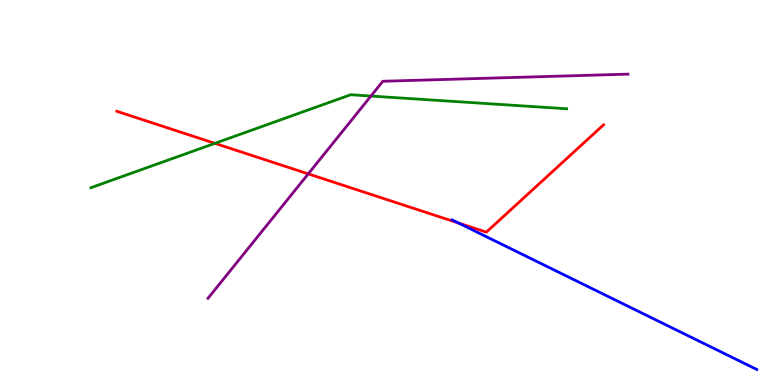[{'lines': ['blue', 'red'], 'intersections': [{'x': 5.92, 'y': 4.21}]}, {'lines': ['green', 'red'], 'intersections': [{'x': 2.77, 'y': 6.28}]}, {'lines': ['purple', 'red'], 'intersections': [{'x': 3.98, 'y': 5.48}]}, {'lines': ['blue', 'green'], 'intersections': []}, {'lines': ['blue', 'purple'], 'intersections': []}, {'lines': ['green', 'purple'], 'intersections': [{'x': 4.79, 'y': 7.5}]}]